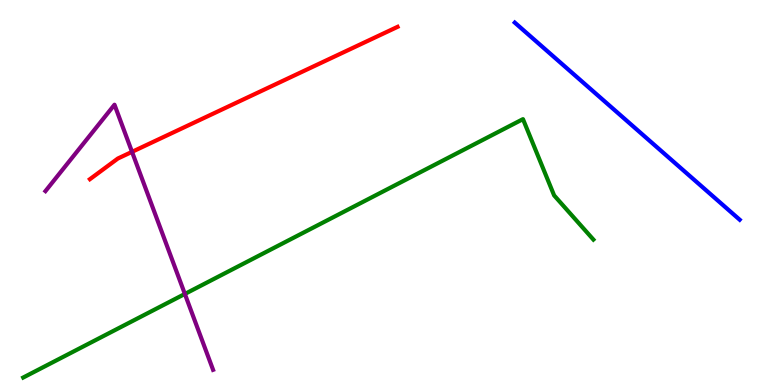[{'lines': ['blue', 'red'], 'intersections': []}, {'lines': ['green', 'red'], 'intersections': []}, {'lines': ['purple', 'red'], 'intersections': [{'x': 1.7, 'y': 6.06}]}, {'lines': ['blue', 'green'], 'intersections': []}, {'lines': ['blue', 'purple'], 'intersections': []}, {'lines': ['green', 'purple'], 'intersections': [{'x': 2.39, 'y': 2.36}]}]